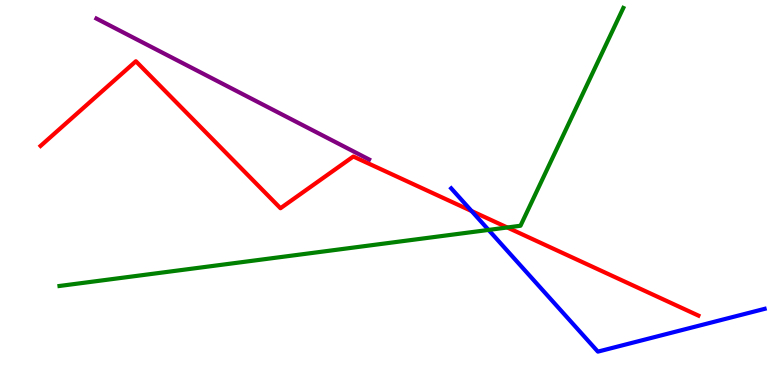[{'lines': ['blue', 'red'], 'intersections': [{'x': 6.08, 'y': 4.52}]}, {'lines': ['green', 'red'], 'intersections': [{'x': 6.55, 'y': 4.09}]}, {'lines': ['purple', 'red'], 'intersections': []}, {'lines': ['blue', 'green'], 'intersections': [{'x': 6.3, 'y': 4.03}]}, {'lines': ['blue', 'purple'], 'intersections': []}, {'lines': ['green', 'purple'], 'intersections': []}]